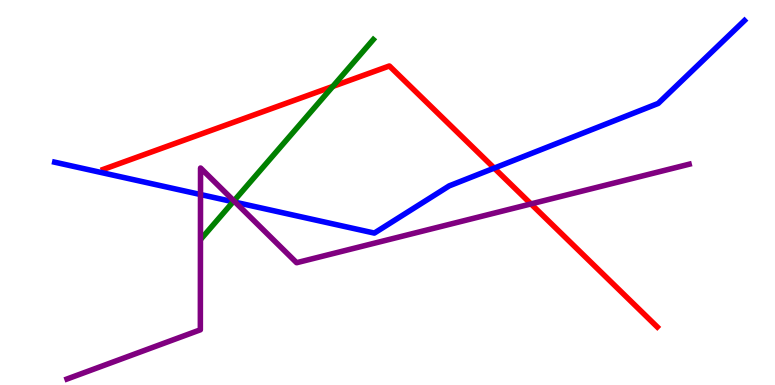[{'lines': ['blue', 'red'], 'intersections': [{'x': 6.38, 'y': 5.63}]}, {'lines': ['green', 'red'], 'intersections': [{'x': 4.29, 'y': 7.76}]}, {'lines': ['purple', 'red'], 'intersections': [{'x': 6.85, 'y': 4.7}]}, {'lines': ['blue', 'green'], 'intersections': [{'x': 3.01, 'y': 4.76}]}, {'lines': ['blue', 'purple'], 'intersections': [{'x': 2.59, 'y': 4.95}, {'x': 3.04, 'y': 4.75}]}, {'lines': ['green', 'purple'], 'intersections': [{'x': 3.02, 'y': 4.78}]}]